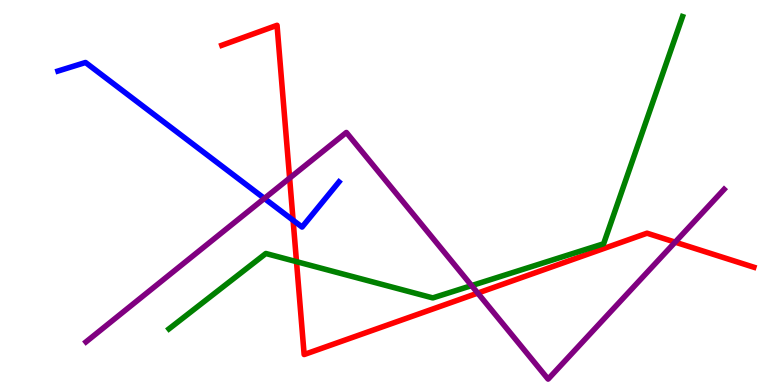[{'lines': ['blue', 'red'], 'intersections': [{'x': 3.78, 'y': 4.28}]}, {'lines': ['green', 'red'], 'intersections': [{'x': 3.83, 'y': 3.2}]}, {'lines': ['purple', 'red'], 'intersections': [{'x': 3.74, 'y': 5.37}, {'x': 6.16, 'y': 2.39}, {'x': 8.71, 'y': 3.71}]}, {'lines': ['blue', 'green'], 'intersections': []}, {'lines': ['blue', 'purple'], 'intersections': [{'x': 3.41, 'y': 4.85}]}, {'lines': ['green', 'purple'], 'intersections': [{'x': 6.09, 'y': 2.58}]}]